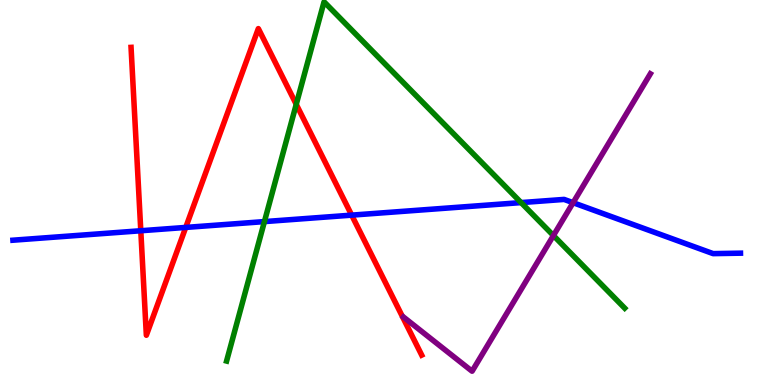[{'lines': ['blue', 'red'], 'intersections': [{'x': 1.82, 'y': 4.01}, {'x': 2.4, 'y': 4.09}, {'x': 4.54, 'y': 4.41}]}, {'lines': ['green', 'red'], 'intersections': [{'x': 3.82, 'y': 7.29}]}, {'lines': ['purple', 'red'], 'intersections': []}, {'lines': ['blue', 'green'], 'intersections': [{'x': 3.41, 'y': 4.24}, {'x': 6.72, 'y': 4.74}]}, {'lines': ['blue', 'purple'], 'intersections': [{'x': 7.39, 'y': 4.74}]}, {'lines': ['green', 'purple'], 'intersections': [{'x': 7.14, 'y': 3.88}]}]